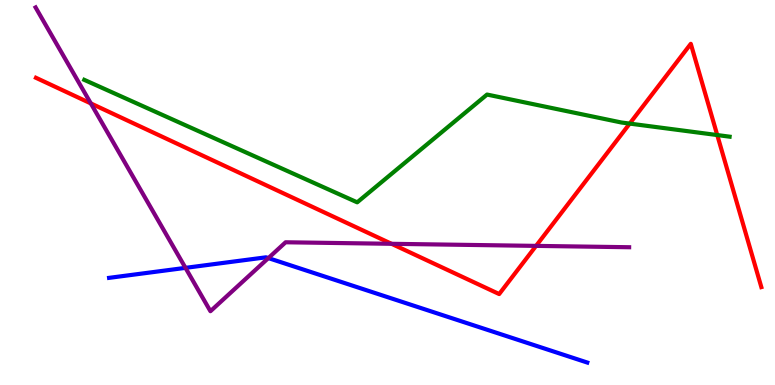[{'lines': ['blue', 'red'], 'intersections': []}, {'lines': ['green', 'red'], 'intersections': [{'x': 8.13, 'y': 6.79}, {'x': 9.25, 'y': 6.49}]}, {'lines': ['purple', 'red'], 'intersections': [{'x': 1.17, 'y': 7.31}, {'x': 5.05, 'y': 3.67}, {'x': 6.92, 'y': 3.61}]}, {'lines': ['blue', 'green'], 'intersections': []}, {'lines': ['blue', 'purple'], 'intersections': [{'x': 2.39, 'y': 3.04}, {'x': 3.46, 'y': 3.3}]}, {'lines': ['green', 'purple'], 'intersections': []}]